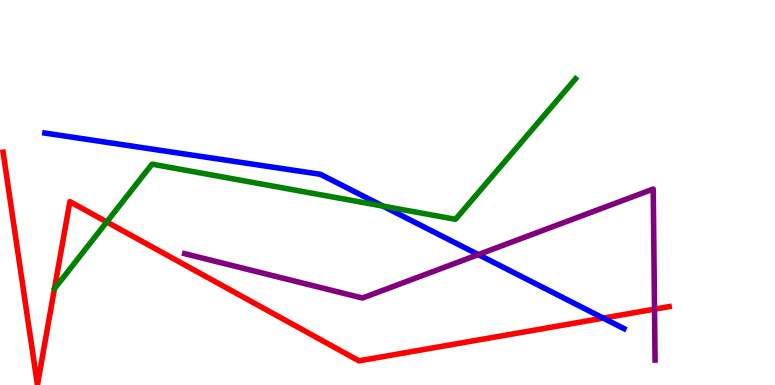[{'lines': ['blue', 'red'], 'intersections': [{'x': 7.78, 'y': 1.74}]}, {'lines': ['green', 'red'], 'intersections': [{'x': 1.38, 'y': 4.23}]}, {'lines': ['purple', 'red'], 'intersections': [{'x': 8.45, 'y': 1.97}]}, {'lines': ['blue', 'green'], 'intersections': [{'x': 4.94, 'y': 4.65}]}, {'lines': ['blue', 'purple'], 'intersections': [{'x': 6.17, 'y': 3.39}]}, {'lines': ['green', 'purple'], 'intersections': []}]